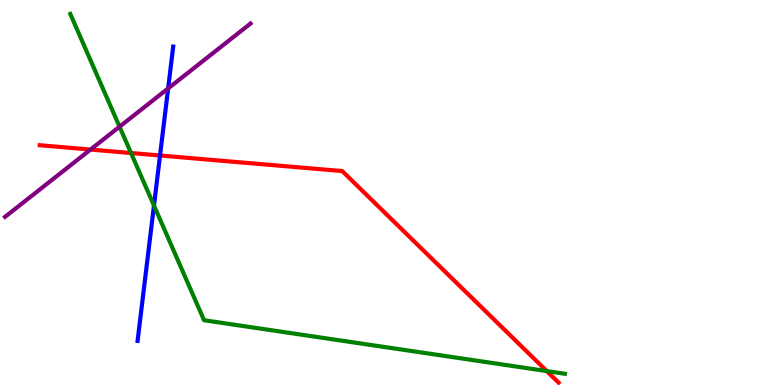[{'lines': ['blue', 'red'], 'intersections': [{'x': 2.06, 'y': 5.96}]}, {'lines': ['green', 'red'], 'intersections': [{'x': 1.69, 'y': 6.03}, {'x': 7.06, 'y': 0.362}]}, {'lines': ['purple', 'red'], 'intersections': [{'x': 1.17, 'y': 6.12}]}, {'lines': ['blue', 'green'], 'intersections': [{'x': 1.99, 'y': 4.66}]}, {'lines': ['blue', 'purple'], 'intersections': [{'x': 2.17, 'y': 7.7}]}, {'lines': ['green', 'purple'], 'intersections': [{'x': 1.54, 'y': 6.71}]}]